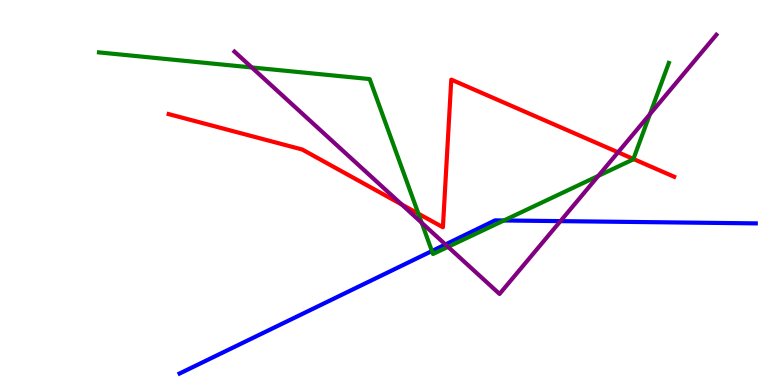[{'lines': ['blue', 'red'], 'intersections': []}, {'lines': ['green', 'red'], 'intersections': [{'x': 5.4, 'y': 4.45}, {'x': 8.17, 'y': 5.87}]}, {'lines': ['purple', 'red'], 'intersections': [{'x': 5.18, 'y': 4.69}, {'x': 7.97, 'y': 6.04}]}, {'lines': ['blue', 'green'], 'intersections': [{'x': 5.57, 'y': 3.48}, {'x': 6.5, 'y': 4.27}]}, {'lines': ['blue', 'purple'], 'intersections': [{'x': 5.75, 'y': 3.65}, {'x': 7.23, 'y': 4.26}]}, {'lines': ['green', 'purple'], 'intersections': [{'x': 3.25, 'y': 8.25}, {'x': 5.44, 'y': 4.21}, {'x': 5.78, 'y': 3.59}, {'x': 7.72, 'y': 5.43}, {'x': 8.39, 'y': 7.03}]}]